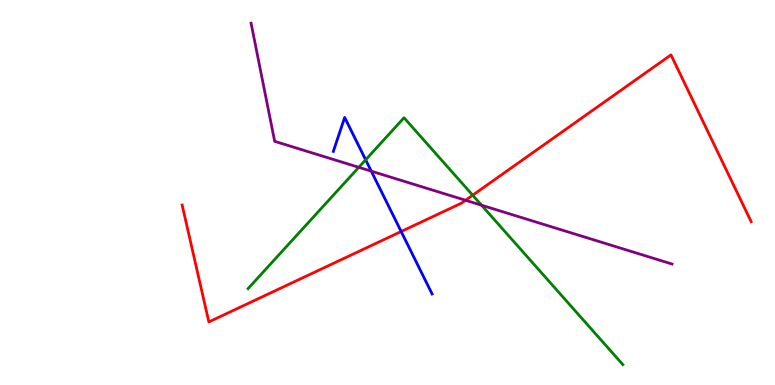[{'lines': ['blue', 'red'], 'intersections': [{'x': 5.18, 'y': 3.99}]}, {'lines': ['green', 'red'], 'intersections': [{'x': 6.1, 'y': 4.93}]}, {'lines': ['purple', 'red'], 'intersections': [{'x': 6.01, 'y': 4.8}]}, {'lines': ['blue', 'green'], 'intersections': [{'x': 4.72, 'y': 5.85}]}, {'lines': ['blue', 'purple'], 'intersections': [{'x': 4.79, 'y': 5.55}]}, {'lines': ['green', 'purple'], 'intersections': [{'x': 4.63, 'y': 5.65}, {'x': 6.21, 'y': 4.67}]}]